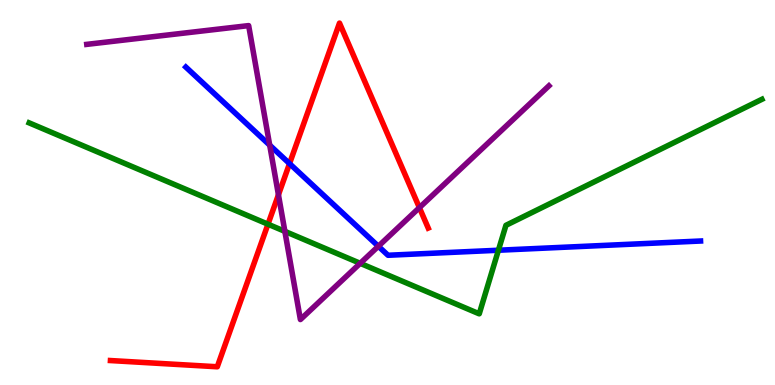[{'lines': ['blue', 'red'], 'intersections': [{'x': 3.74, 'y': 5.75}]}, {'lines': ['green', 'red'], 'intersections': [{'x': 3.46, 'y': 4.18}]}, {'lines': ['purple', 'red'], 'intersections': [{'x': 3.59, 'y': 4.94}, {'x': 5.41, 'y': 4.61}]}, {'lines': ['blue', 'green'], 'intersections': [{'x': 6.43, 'y': 3.5}]}, {'lines': ['blue', 'purple'], 'intersections': [{'x': 3.48, 'y': 6.23}, {'x': 4.88, 'y': 3.6}]}, {'lines': ['green', 'purple'], 'intersections': [{'x': 3.68, 'y': 3.99}, {'x': 4.65, 'y': 3.16}]}]